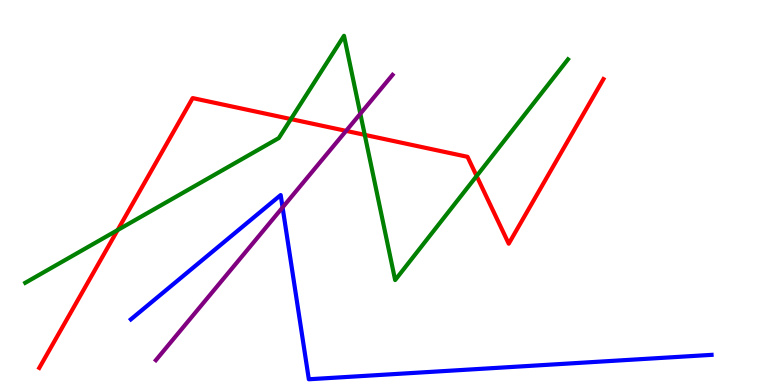[{'lines': ['blue', 'red'], 'intersections': []}, {'lines': ['green', 'red'], 'intersections': [{'x': 1.52, 'y': 4.02}, {'x': 3.75, 'y': 6.91}, {'x': 4.71, 'y': 6.5}, {'x': 6.15, 'y': 5.43}]}, {'lines': ['purple', 'red'], 'intersections': [{'x': 4.47, 'y': 6.6}]}, {'lines': ['blue', 'green'], 'intersections': []}, {'lines': ['blue', 'purple'], 'intersections': [{'x': 3.65, 'y': 4.61}]}, {'lines': ['green', 'purple'], 'intersections': [{'x': 4.65, 'y': 7.05}]}]